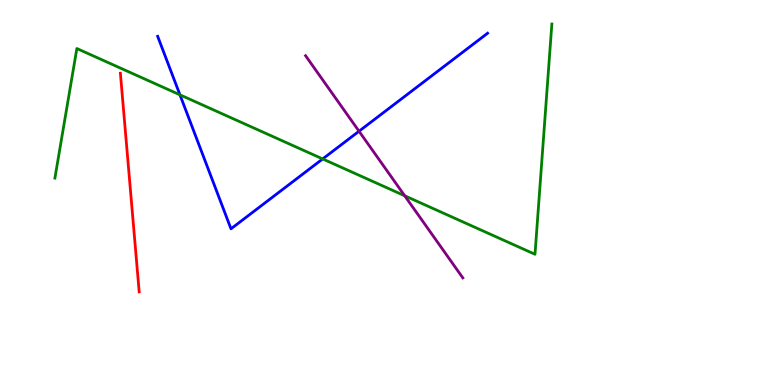[{'lines': ['blue', 'red'], 'intersections': []}, {'lines': ['green', 'red'], 'intersections': []}, {'lines': ['purple', 'red'], 'intersections': []}, {'lines': ['blue', 'green'], 'intersections': [{'x': 2.32, 'y': 7.54}, {'x': 4.16, 'y': 5.87}]}, {'lines': ['blue', 'purple'], 'intersections': [{'x': 4.63, 'y': 6.59}]}, {'lines': ['green', 'purple'], 'intersections': [{'x': 5.22, 'y': 4.92}]}]